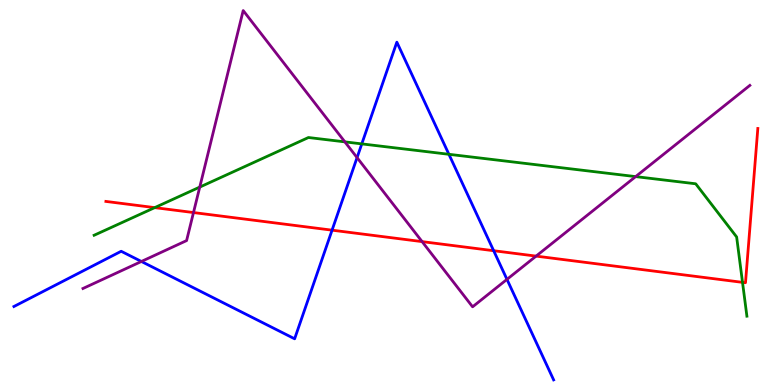[{'lines': ['blue', 'red'], 'intersections': [{'x': 4.28, 'y': 4.02}, {'x': 6.37, 'y': 3.49}]}, {'lines': ['green', 'red'], 'intersections': [{'x': 2.0, 'y': 4.61}, {'x': 9.58, 'y': 2.67}]}, {'lines': ['purple', 'red'], 'intersections': [{'x': 2.5, 'y': 4.48}, {'x': 5.45, 'y': 3.72}, {'x': 6.92, 'y': 3.35}]}, {'lines': ['blue', 'green'], 'intersections': [{'x': 4.67, 'y': 6.26}, {'x': 5.79, 'y': 5.99}]}, {'lines': ['blue', 'purple'], 'intersections': [{'x': 1.82, 'y': 3.21}, {'x': 4.61, 'y': 5.91}, {'x': 6.54, 'y': 2.74}]}, {'lines': ['green', 'purple'], 'intersections': [{'x': 2.58, 'y': 5.14}, {'x': 4.45, 'y': 6.32}, {'x': 8.2, 'y': 5.41}]}]